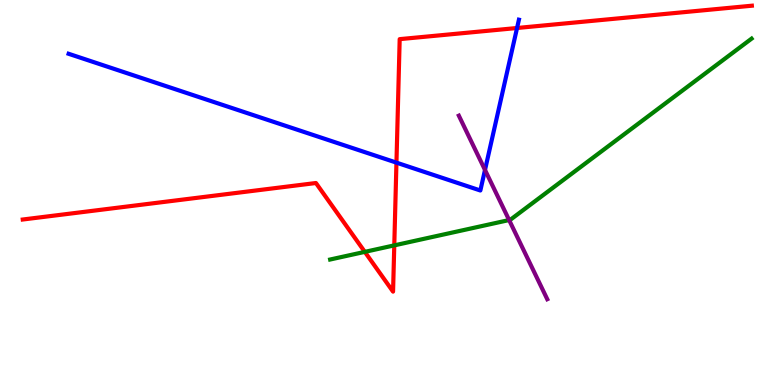[{'lines': ['blue', 'red'], 'intersections': [{'x': 5.12, 'y': 5.78}, {'x': 6.67, 'y': 9.27}]}, {'lines': ['green', 'red'], 'intersections': [{'x': 4.71, 'y': 3.46}, {'x': 5.09, 'y': 3.63}]}, {'lines': ['purple', 'red'], 'intersections': []}, {'lines': ['blue', 'green'], 'intersections': []}, {'lines': ['blue', 'purple'], 'intersections': [{'x': 6.26, 'y': 5.59}]}, {'lines': ['green', 'purple'], 'intersections': [{'x': 6.57, 'y': 4.28}]}]